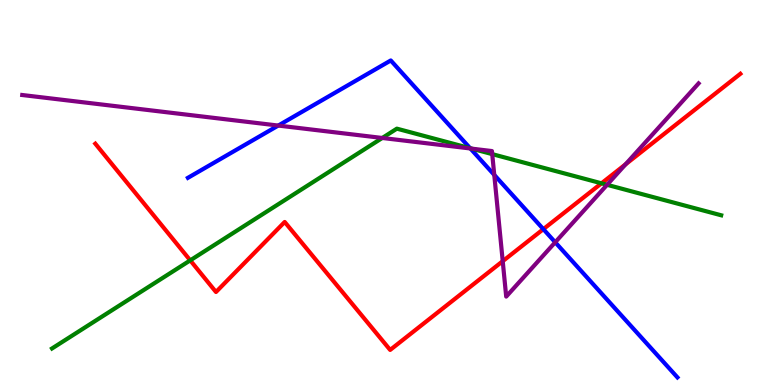[{'lines': ['blue', 'red'], 'intersections': [{'x': 7.01, 'y': 4.05}]}, {'lines': ['green', 'red'], 'intersections': [{'x': 2.45, 'y': 3.24}, {'x': 7.76, 'y': 5.24}]}, {'lines': ['purple', 'red'], 'intersections': [{'x': 6.49, 'y': 3.22}, {'x': 8.07, 'y': 5.73}]}, {'lines': ['blue', 'green'], 'intersections': [{'x': 6.07, 'y': 6.15}]}, {'lines': ['blue', 'purple'], 'intersections': [{'x': 3.59, 'y': 6.74}, {'x': 6.07, 'y': 6.14}, {'x': 6.38, 'y': 5.46}, {'x': 7.16, 'y': 3.71}]}, {'lines': ['green', 'purple'], 'intersections': [{'x': 4.93, 'y': 6.42}, {'x': 6.09, 'y': 6.14}, {'x': 6.35, 'y': 6.0}, {'x': 7.83, 'y': 5.2}]}]